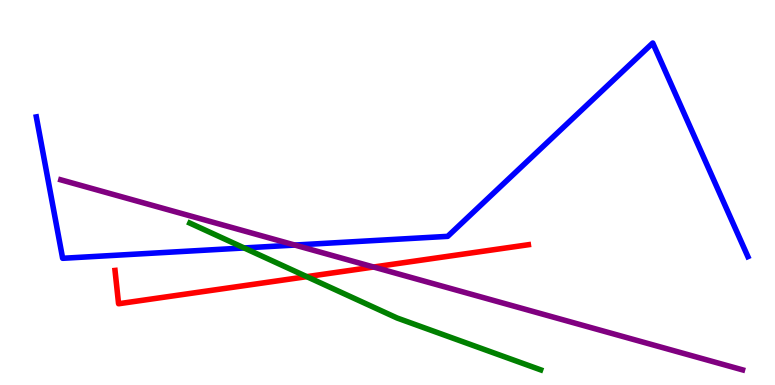[{'lines': ['blue', 'red'], 'intersections': []}, {'lines': ['green', 'red'], 'intersections': [{'x': 3.96, 'y': 2.81}]}, {'lines': ['purple', 'red'], 'intersections': [{'x': 4.82, 'y': 3.06}]}, {'lines': ['blue', 'green'], 'intersections': [{'x': 3.15, 'y': 3.56}]}, {'lines': ['blue', 'purple'], 'intersections': [{'x': 3.8, 'y': 3.63}]}, {'lines': ['green', 'purple'], 'intersections': []}]